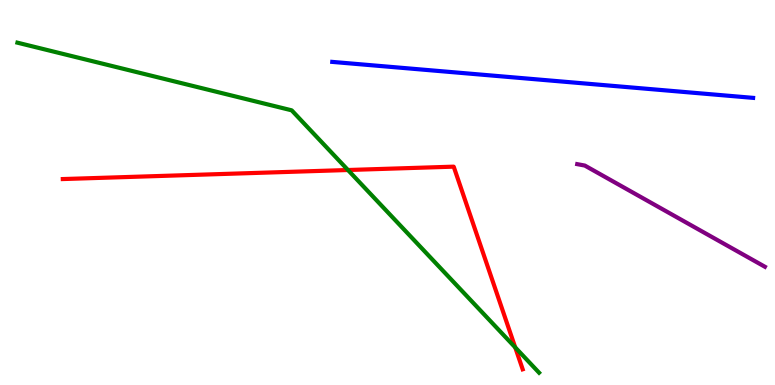[{'lines': ['blue', 'red'], 'intersections': []}, {'lines': ['green', 'red'], 'intersections': [{'x': 4.49, 'y': 5.58}, {'x': 6.65, 'y': 0.977}]}, {'lines': ['purple', 'red'], 'intersections': []}, {'lines': ['blue', 'green'], 'intersections': []}, {'lines': ['blue', 'purple'], 'intersections': []}, {'lines': ['green', 'purple'], 'intersections': []}]